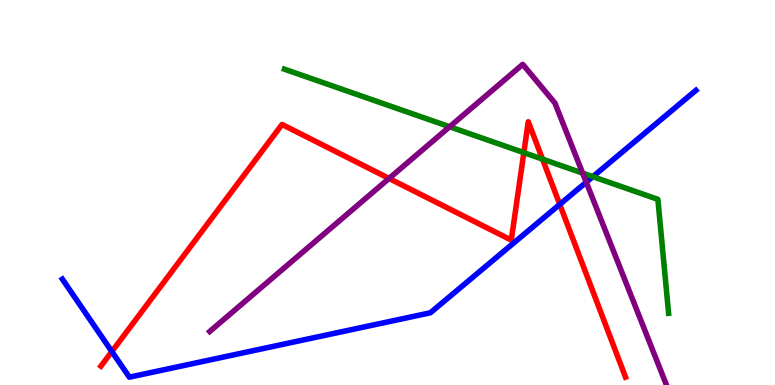[{'lines': ['blue', 'red'], 'intersections': [{'x': 1.44, 'y': 0.869}, {'x': 7.22, 'y': 4.69}]}, {'lines': ['green', 'red'], 'intersections': [{'x': 6.76, 'y': 6.04}, {'x': 7.0, 'y': 5.87}]}, {'lines': ['purple', 'red'], 'intersections': [{'x': 5.02, 'y': 5.36}]}, {'lines': ['blue', 'green'], 'intersections': [{'x': 7.65, 'y': 5.41}]}, {'lines': ['blue', 'purple'], 'intersections': [{'x': 7.56, 'y': 5.27}]}, {'lines': ['green', 'purple'], 'intersections': [{'x': 5.8, 'y': 6.71}, {'x': 7.52, 'y': 5.5}]}]